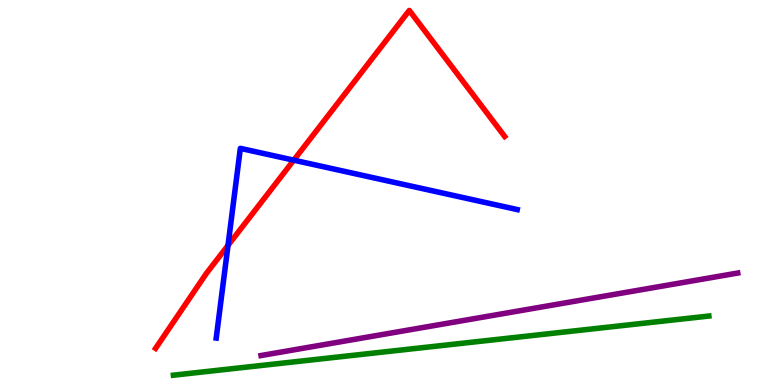[{'lines': ['blue', 'red'], 'intersections': [{'x': 2.94, 'y': 3.63}, {'x': 3.79, 'y': 5.84}]}, {'lines': ['green', 'red'], 'intersections': []}, {'lines': ['purple', 'red'], 'intersections': []}, {'lines': ['blue', 'green'], 'intersections': []}, {'lines': ['blue', 'purple'], 'intersections': []}, {'lines': ['green', 'purple'], 'intersections': []}]